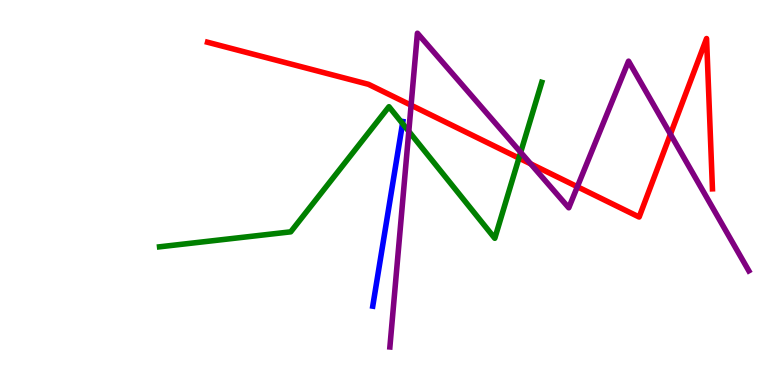[{'lines': ['blue', 'red'], 'intersections': []}, {'lines': ['green', 'red'], 'intersections': [{'x': 6.7, 'y': 5.89}]}, {'lines': ['purple', 'red'], 'intersections': [{'x': 5.3, 'y': 7.27}, {'x': 6.85, 'y': 5.74}, {'x': 7.45, 'y': 5.15}, {'x': 8.65, 'y': 6.51}]}, {'lines': ['blue', 'green'], 'intersections': [{'x': 5.19, 'y': 6.79}]}, {'lines': ['blue', 'purple'], 'intersections': []}, {'lines': ['green', 'purple'], 'intersections': [{'x': 5.27, 'y': 6.59}, {'x': 6.72, 'y': 6.04}]}]